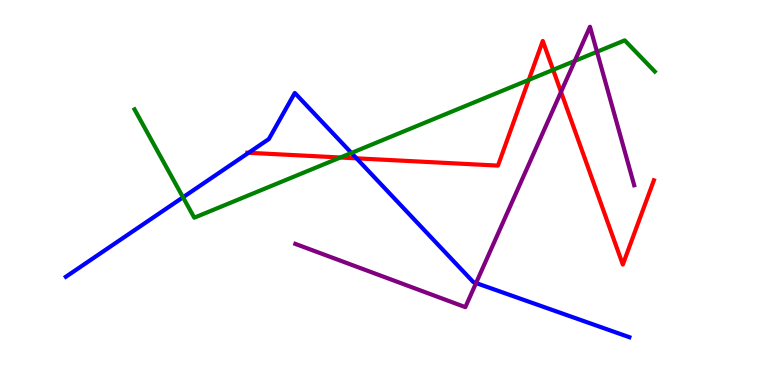[{'lines': ['blue', 'red'], 'intersections': [{'x': 3.21, 'y': 6.03}, {'x': 4.6, 'y': 5.89}]}, {'lines': ['green', 'red'], 'intersections': [{'x': 4.39, 'y': 5.91}, {'x': 6.82, 'y': 7.92}, {'x': 7.14, 'y': 8.19}]}, {'lines': ['purple', 'red'], 'intersections': [{'x': 7.24, 'y': 7.61}]}, {'lines': ['blue', 'green'], 'intersections': [{'x': 2.36, 'y': 4.88}, {'x': 4.53, 'y': 6.03}]}, {'lines': ['blue', 'purple'], 'intersections': [{'x': 6.14, 'y': 2.65}]}, {'lines': ['green', 'purple'], 'intersections': [{'x': 7.42, 'y': 8.42}, {'x': 7.7, 'y': 8.65}]}]